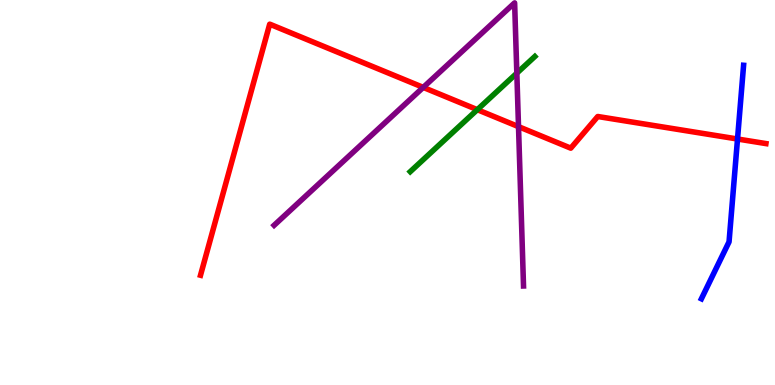[{'lines': ['blue', 'red'], 'intersections': [{'x': 9.52, 'y': 6.39}]}, {'lines': ['green', 'red'], 'intersections': [{'x': 6.16, 'y': 7.15}]}, {'lines': ['purple', 'red'], 'intersections': [{'x': 5.46, 'y': 7.73}, {'x': 6.69, 'y': 6.71}]}, {'lines': ['blue', 'green'], 'intersections': []}, {'lines': ['blue', 'purple'], 'intersections': []}, {'lines': ['green', 'purple'], 'intersections': [{'x': 6.67, 'y': 8.1}]}]